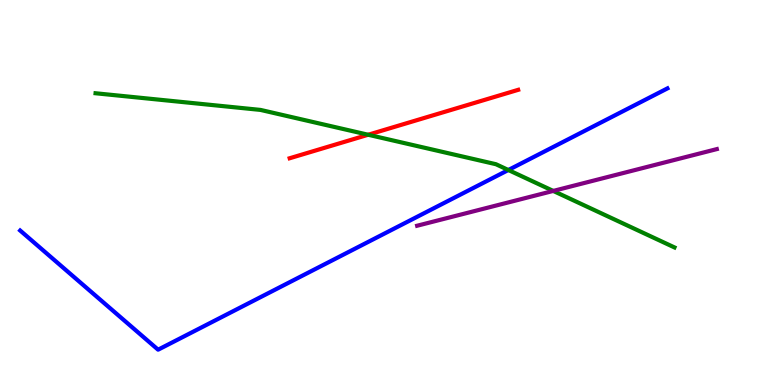[{'lines': ['blue', 'red'], 'intersections': []}, {'lines': ['green', 'red'], 'intersections': [{'x': 4.75, 'y': 6.5}]}, {'lines': ['purple', 'red'], 'intersections': []}, {'lines': ['blue', 'green'], 'intersections': [{'x': 6.56, 'y': 5.58}]}, {'lines': ['blue', 'purple'], 'intersections': []}, {'lines': ['green', 'purple'], 'intersections': [{'x': 7.14, 'y': 5.04}]}]